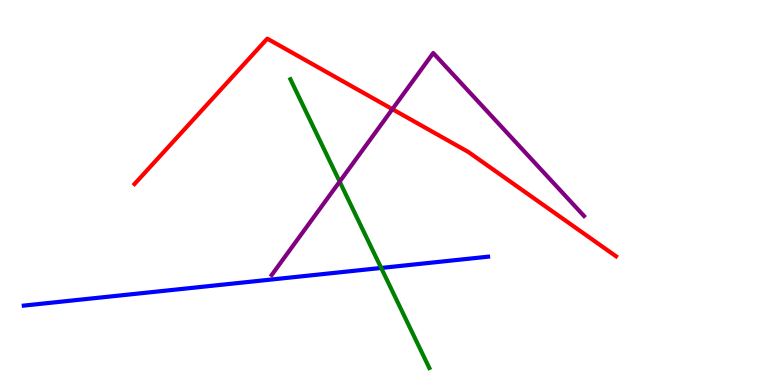[{'lines': ['blue', 'red'], 'intersections': []}, {'lines': ['green', 'red'], 'intersections': []}, {'lines': ['purple', 'red'], 'intersections': [{'x': 5.06, 'y': 7.16}]}, {'lines': ['blue', 'green'], 'intersections': [{'x': 4.92, 'y': 3.04}]}, {'lines': ['blue', 'purple'], 'intersections': []}, {'lines': ['green', 'purple'], 'intersections': [{'x': 4.38, 'y': 5.28}]}]